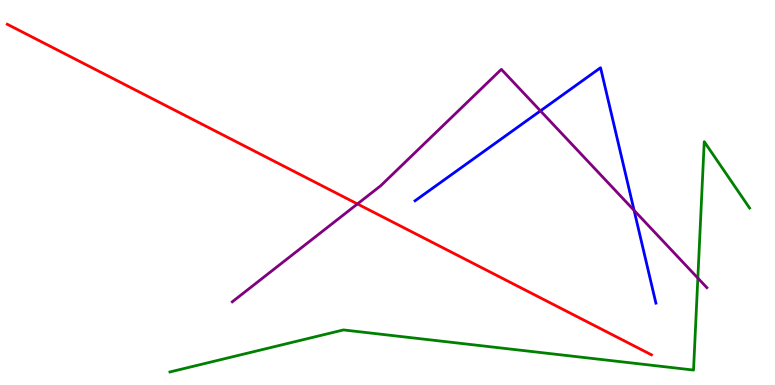[{'lines': ['blue', 'red'], 'intersections': []}, {'lines': ['green', 'red'], 'intersections': []}, {'lines': ['purple', 'red'], 'intersections': [{'x': 4.61, 'y': 4.7}]}, {'lines': ['blue', 'green'], 'intersections': []}, {'lines': ['blue', 'purple'], 'intersections': [{'x': 6.97, 'y': 7.12}, {'x': 8.18, 'y': 4.54}]}, {'lines': ['green', 'purple'], 'intersections': [{'x': 9.0, 'y': 2.78}]}]